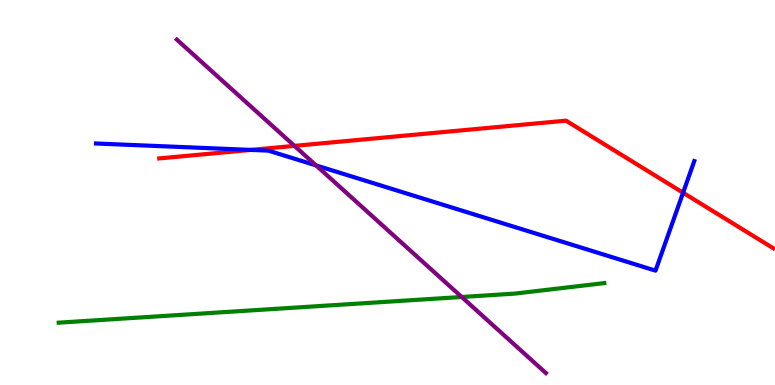[{'lines': ['blue', 'red'], 'intersections': [{'x': 3.24, 'y': 6.11}, {'x': 8.81, 'y': 4.99}]}, {'lines': ['green', 'red'], 'intersections': []}, {'lines': ['purple', 'red'], 'intersections': [{'x': 3.8, 'y': 6.21}]}, {'lines': ['blue', 'green'], 'intersections': []}, {'lines': ['blue', 'purple'], 'intersections': [{'x': 4.08, 'y': 5.7}]}, {'lines': ['green', 'purple'], 'intersections': [{'x': 5.96, 'y': 2.29}]}]